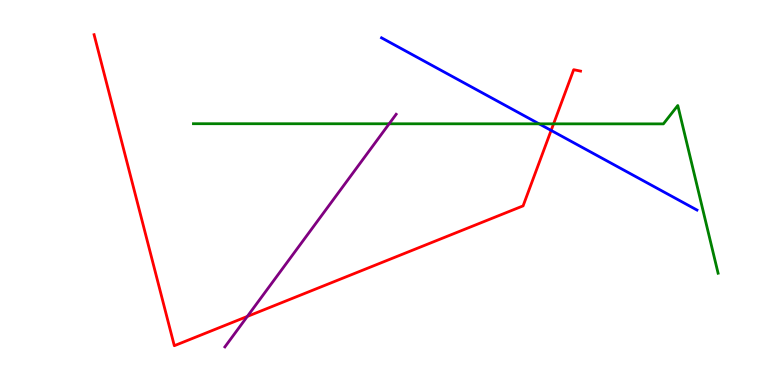[{'lines': ['blue', 'red'], 'intersections': [{'x': 7.11, 'y': 6.61}]}, {'lines': ['green', 'red'], 'intersections': [{'x': 7.14, 'y': 6.78}]}, {'lines': ['purple', 'red'], 'intersections': [{'x': 3.19, 'y': 1.78}]}, {'lines': ['blue', 'green'], 'intersections': [{'x': 6.96, 'y': 6.78}]}, {'lines': ['blue', 'purple'], 'intersections': []}, {'lines': ['green', 'purple'], 'intersections': [{'x': 5.02, 'y': 6.78}]}]